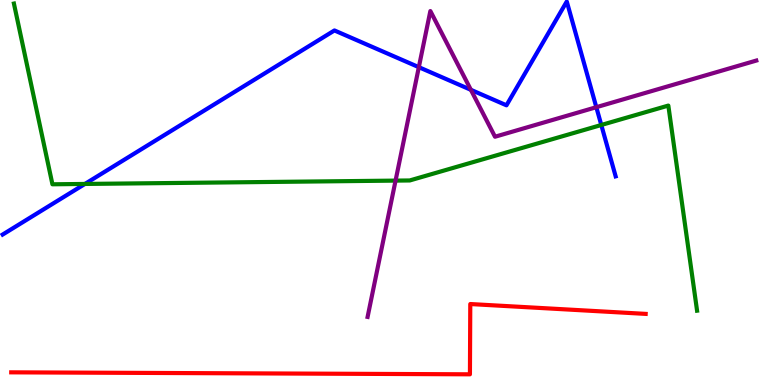[{'lines': ['blue', 'red'], 'intersections': []}, {'lines': ['green', 'red'], 'intersections': []}, {'lines': ['purple', 'red'], 'intersections': []}, {'lines': ['blue', 'green'], 'intersections': [{'x': 1.1, 'y': 5.22}, {'x': 7.76, 'y': 6.75}]}, {'lines': ['blue', 'purple'], 'intersections': [{'x': 5.4, 'y': 8.26}, {'x': 6.08, 'y': 7.67}, {'x': 7.69, 'y': 7.22}]}, {'lines': ['green', 'purple'], 'intersections': [{'x': 5.1, 'y': 5.31}]}]